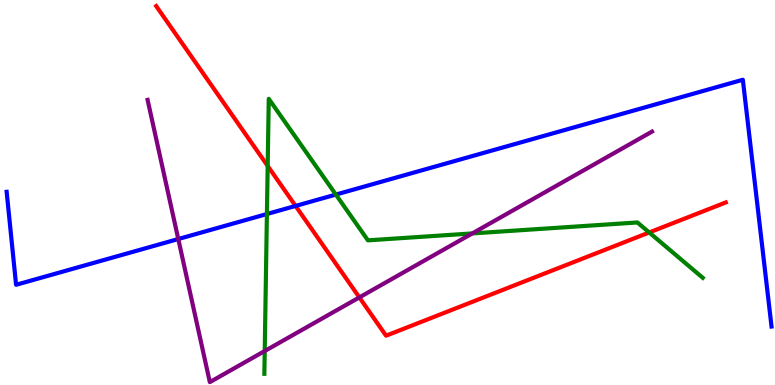[{'lines': ['blue', 'red'], 'intersections': [{'x': 3.81, 'y': 4.65}]}, {'lines': ['green', 'red'], 'intersections': [{'x': 3.45, 'y': 5.69}, {'x': 8.38, 'y': 3.96}]}, {'lines': ['purple', 'red'], 'intersections': [{'x': 4.64, 'y': 2.28}]}, {'lines': ['blue', 'green'], 'intersections': [{'x': 3.44, 'y': 4.44}, {'x': 4.33, 'y': 4.95}]}, {'lines': ['blue', 'purple'], 'intersections': [{'x': 2.3, 'y': 3.79}]}, {'lines': ['green', 'purple'], 'intersections': [{'x': 3.42, 'y': 0.883}, {'x': 6.09, 'y': 3.94}]}]